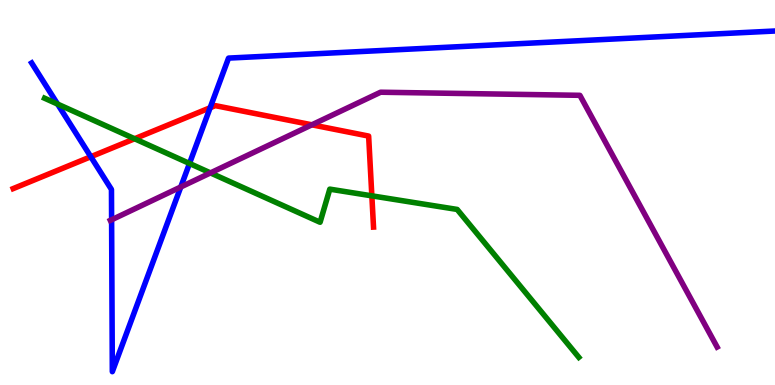[{'lines': ['blue', 'red'], 'intersections': [{'x': 1.17, 'y': 5.93}, {'x': 2.71, 'y': 7.2}]}, {'lines': ['green', 'red'], 'intersections': [{'x': 1.74, 'y': 6.4}, {'x': 4.8, 'y': 4.91}]}, {'lines': ['purple', 'red'], 'intersections': [{'x': 4.02, 'y': 6.76}]}, {'lines': ['blue', 'green'], 'intersections': [{'x': 0.743, 'y': 7.3}, {'x': 2.45, 'y': 5.75}]}, {'lines': ['blue', 'purple'], 'intersections': [{'x': 1.44, 'y': 4.29}, {'x': 2.33, 'y': 5.14}]}, {'lines': ['green', 'purple'], 'intersections': [{'x': 2.72, 'y': 5.51}]}]